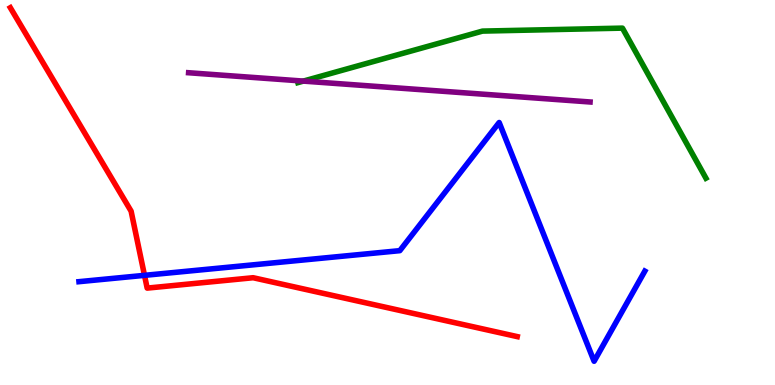[{'lines': ['blue', 'red'], 'intersections': [{'x': 1.86, 'y': 2.85}]}, {'lines': ['green', 'red'], 'intersections': []}, {'lines': ['purple', 'red'], 'intersections': []}, {'lines': ['blue', 'green'], 'intersections': []}, {'lines': ['blue', 'purple'], 'intersections': []}, {'lines': ['green', 'purple'], 'intersections': [{'x': 3.91, 'y': 7.89}]}]